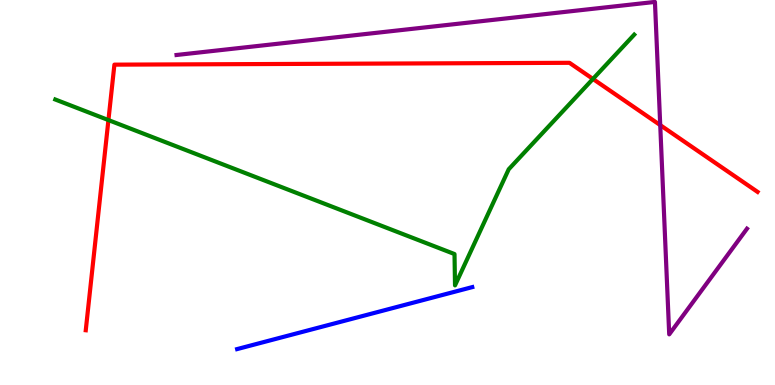[{'lines': ['blue', 'red'], 'intersections': []}, {'lines': ['green', 'red'], 'intersections': [{'x': 1.4, 'y': 6.88}, {'x': 7.65, 'y': 7.95}]}, {'lines': ['purple', 'red'], 'intersections': [{'x': 8.52, 'y': 6.75}]}, {'lines': ['blue', 'green'], 'intersections': []}, {'lines': ['blue', 'purple'], 'intersections': []}, {'lines': ['green', 'purple'], 'intersections': []}]